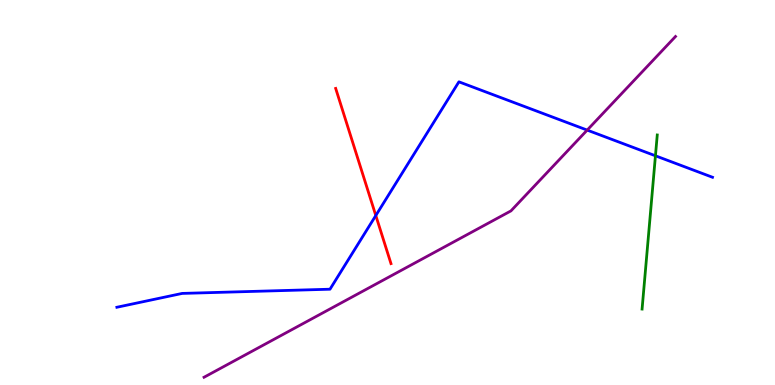[{'lines': ['blue', 'red'], 'intersections': [{'x': 4.85, 'y': 4.4}]}, {'lines': ['green', 'red'], 'intersections': []}, {'lines': ['purple', 'red'], 'intersections': []}, {'lines': ['blue', 'green'], 'intersections': [{'x': 8.46, 'y': 5.95}]}, {'lines': ['blue', 'purple'], 'intersections': [{'x': 7.58, 'y': 6.62}]}, {'lines': ['green', 'purple'], 'intersections': []}]